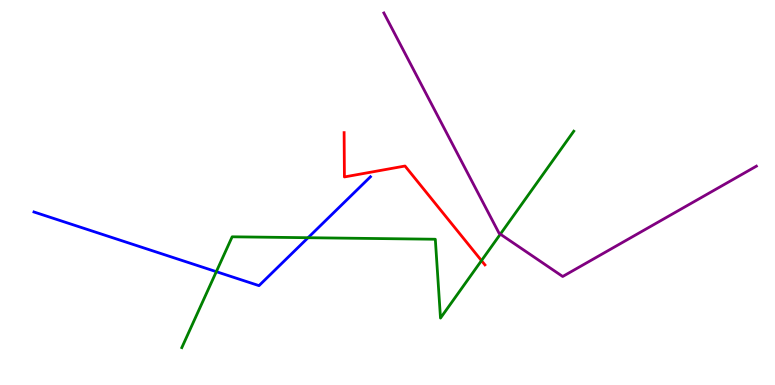[{'lines': ['blue', 'red'], 'intersections': []}, {'lines': ['green', 'red'], 'intersections': [{'x': 6.21, 'y': 3.23}]}, {'lines': ['purple', 'red'], 'intersections': []}, {'lines': ['blue', 'green'], 'intersections': [{'x': 2.79, 'y': 2.94}, {'x': 3.98, 'y': 3.83}]}, {'lines': ['blue', 'purple'], 'intersections': []}, {'lines': ['green', 'purple'], 'intersections': [{'x': 6.46, 'y': 3.92}]}]